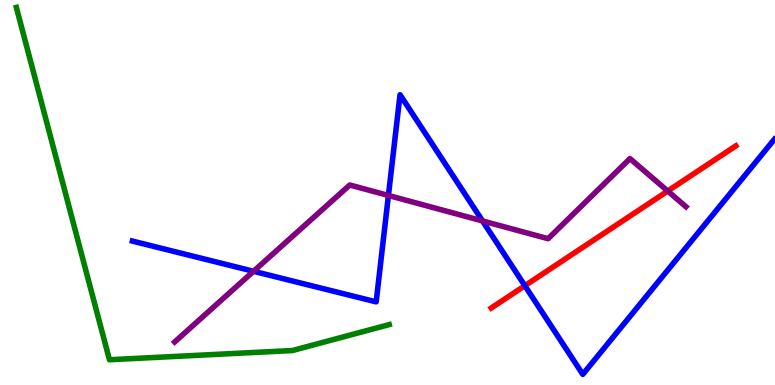[{'lines': ['blue', 'red'], 'intersections': [{'x': 6.77, 'y': 2.58}]}, {'lines': ['green', 'red'], 'intersections': []}, {'lines': ['purple', 'red'], 'intersections': [{'x': 8.62, 'y': 5.04}]}, {'lines': ['blue', 'green'], 'intersections': []}, {'lines': ['blue', 'purple'], 'intersections': [{'x': 3.27, 'y': 2.95}, {'x': 5.01, 'y': 4.92}, {'x': 6.23, 'y': 4.26}]}, {'lines': ['green', 'purple'], 'intersections': []}]